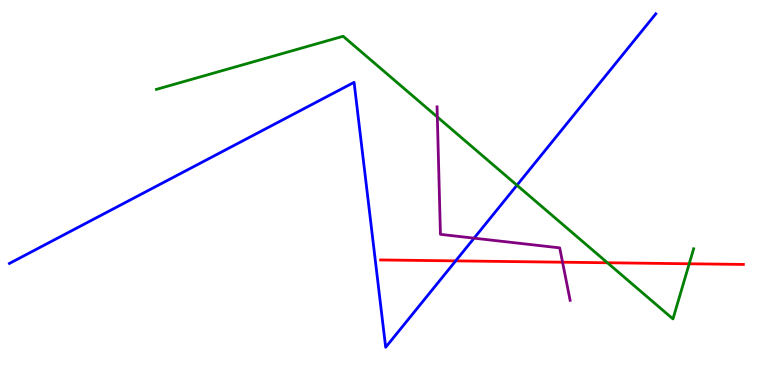[{'lines': ['blue', 'red'], 'intersections': [{'x': 5.88, 'y': 3.22}]}, {'lines': ['green', 'red'], 'intersections': [{'x': 7.84, 'y': 3.18}, {'x': 8.89, 'y': 3.15}]}, {'lines': ['purple', 'red'], 'intersections': [{'x': 7.26, 'y': 3.19}]}, {'lines': ['blue', 'green'], 'intersections': [{'x': 6.67, 'y': 5.19}]}, {'lines': ['blue', 'purple'], 'intersections': [{'x': 6.12, 'y': 3.81}]}, {'lines': ['green', 'purple'], 'intersections': [{'x': 5.64, 'y': 6.96}]}]